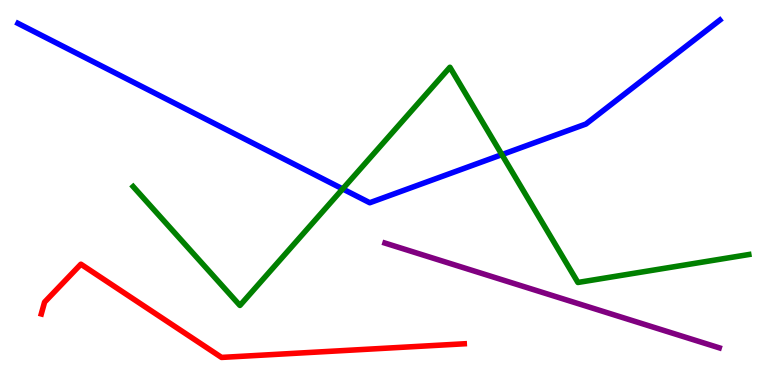[{'lines': ['blue', 'red'], 'intersections': []}, {'lines': ['green', 'red'], 'intersections': []}, {'lines': ['purple', 'red'], 'intersections': []}, {'lines': ['blue', 'green'], 'intersections': [{'x': 4.42, 'y': 5.09}, {'x': 6.48, 'y': 5.98}]}, {'lines': ['blue', 'purple'], 'intersections': []}, {'lines': ['green', 'purple'], 'intersections': []}]